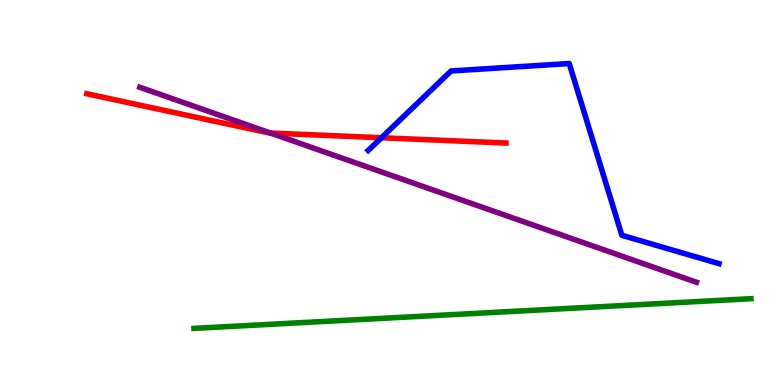[{'lines': ['blue', 'red'], 'intersections': [{'x': 4.92, 'y': 6.42}]}, {'lines': ['green', 'red'], 'intersections': []}, {'lines': ['purple', 'red'], 'intersections': [{'x': 3.49, 'y': 6.54}]}, {'lines': ['blue', 'green'], 'intersections': []}, {'lines': ['blue', 'purple'], 'intersections': []}, {'lines': ['green', 'purple'], 'intersections': []}]